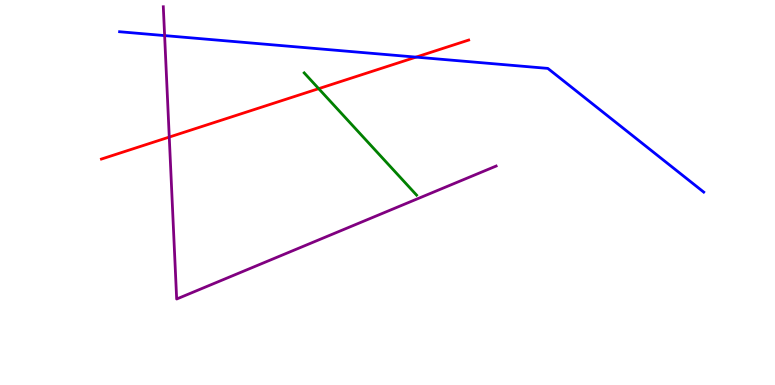[{'lines': ['blue', 'red'], 'intersections': [{'x': 5.37, 'y': 8.52}]}, {'lines': ['green', 'red'], 'intersections': [{'x': 4.11, 'y': 7.7}]}, {'lines': ['purple', 'red'], 'intersections': [{'x': 2.18, 'y': 6.44}]}, {'lines': ['blue', 'green'], 'intersections': []}, {'lines': ['blue', 'purple'], 'intersections': [{'x': 2.12, 'y': 9.08}]}, {'lines': ['green', 'purple'], 'intersections': []}]